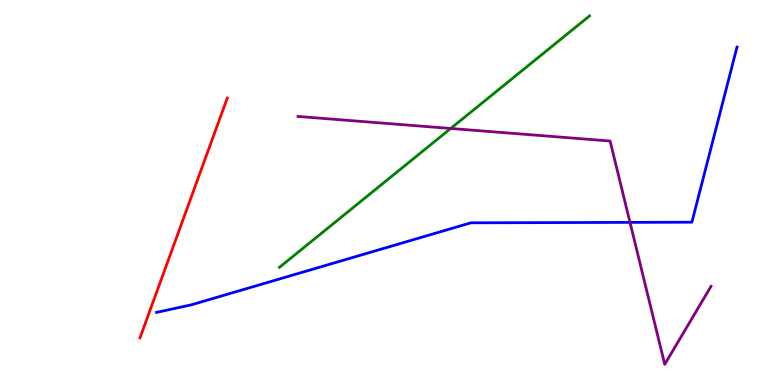[{'lines': ['blue', 'red'], 'intersections': []}, {'lines': ['green', 'red'], 'intersections': []}, {'lines': ['purple', 'red'], 'intersections': []}, {'lines': ['blue', 'green'], 'intersections': []}, {'lines': ['blue', 'purple'], 'intersections': [{'x': 8.13, 'y': 4.22}]}, {'lines': ['green', 'purple'], 'intersections': [{'x': 5.82, 'y': 6.66}]}]